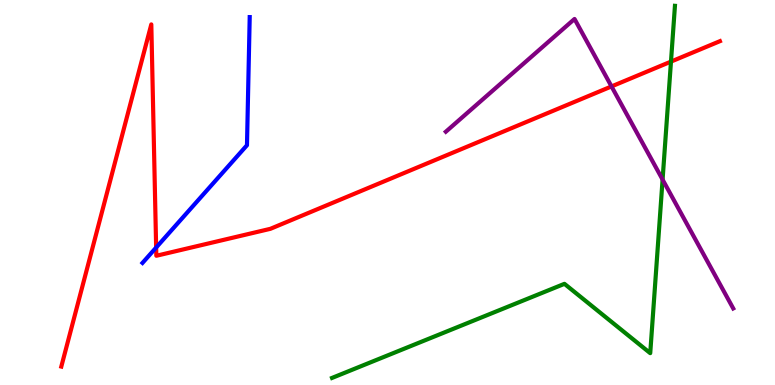[{'lines': ['blue', 'red'], 'intersections': [{'x': 2.01, 'y': 3.57}]}, {'lines': ['green', 'red'], 'intersections': [{'x': 8.66, 'y': 8.4}]}, {'lines': ['purple', 'red'], 'intersections': [{'x': 7.89, 'y': 7.76}]}, {'lines': ['blue', 'green'], 'intersections': []}, {'lines': ['blue', 'purple'], 'intersections': []}, {'lines': ['green', 'purple'], 'intersections': [{'x': 8.55, 'y': 5.34}]}]